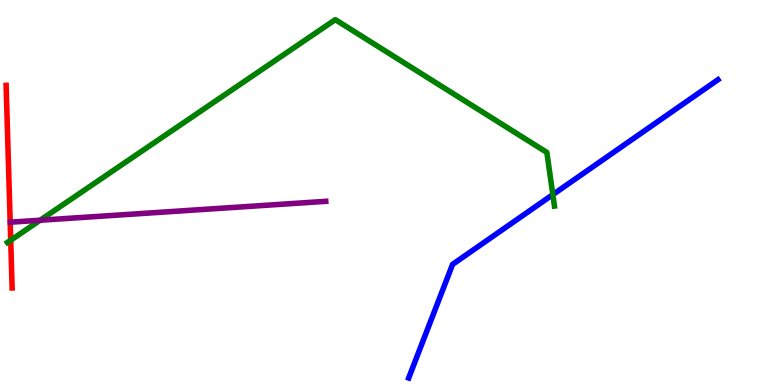[{'lines': ['blue', 'red'], 'intersections': []}, {'lines': ['green', 'red'], 'intersections': [{'x': 0.138, 'y': 3.76}]}, {'lines': ['purple', 'red'], 'intersections': []}, {'lines': ['blue', 'green'], 'intersections': [{'x': 7.13, 'y': 4.95}]}, {'lines': ['blue', 'purple'], 'intersections': []}, {'lines': ['green', 'purple'], 'intersections': [{'x': 0.518, 'y': 4.28}]}]